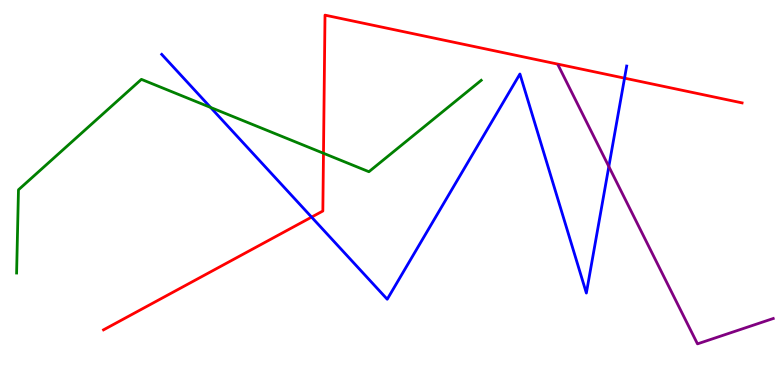[{'lines': ['blue', 'red'], 'intersections': [{'x': 4.02, 'y': 4.36}, {'x': 8.06, 'y': 7.97}]}, {'lines': ['green', 'red'], 'intersections': [{'x': 4.17, 'y': 6.02}]}, {'lines': ['purple', 'red'], 'intersections': []}, {'lines': ['blue', 'green'], 'intersections': [{'x': 2.72, 'y': 7.21}]}, {'lines': ['blue', 'purple'], 'intersections': [{'x': 7.86, 'y': 5.67}]}, {'lines': ['green', 'purple'], 'intersections': []}]